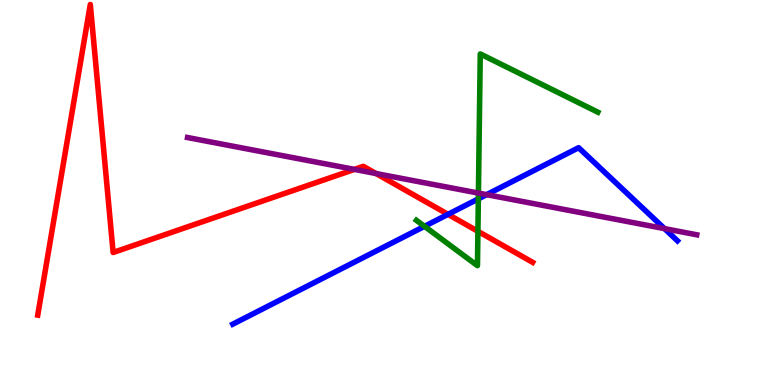[{'lines': ['blue', 'red'], 'intersections': [{'x': 5.78, 'y': 4.43}]}, {'lines': ['green', 'red'], 'intersections': [{'x': 6.17, 'y': 3.99}]}, {'lines': ['purple', 'red'], 'intersections': [{'x': 4.57, 'y': 5.6}, {'x': 4.85, 'y': 5.49}]}, {'lines': ['blue', 'green'], 'intersections': [{'x': 5.48, 'y': 4.12}, {'x': 6.17, 'y': 4.83}]}, {'lines': ['blue', 'purple'], 'intersections': [{'x': 6.28, 'y': 4.94}, {'x': 8.57, 'y': 4.06}]}, {'lines': ['green', 'purple'], 'intersections': [{'x': 6.17, 'y': 4.98}]}]